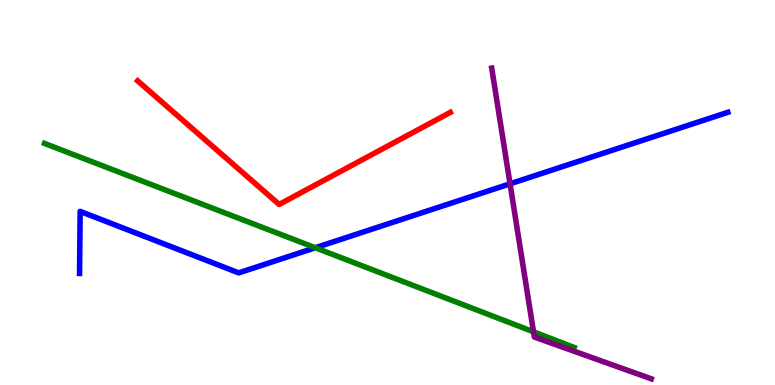[{'lines': ['blue', 'red'], 'intersections': []}, {'lines': ['green', 'red'], 'intersections': []}, {'lines': ['purple', 'red'], 'intersections': []}, {'lines': ['blue', 'green'], 'intersections': [{'x': 4.07, 'y': 3.57}]}, {'lines': ['blue', 'purple'], 'intersections': [{'x': 6.58, 'y': 5.23}]}, {'lines': ['green', 'purple'], 'intersections': [{'x': 6.88, 'y': 1.38}]}]